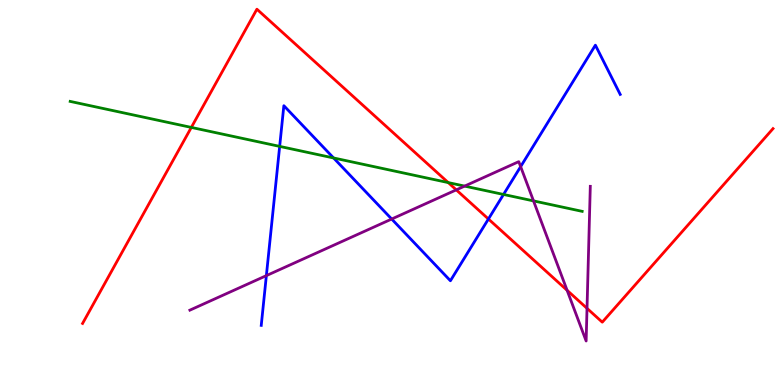[{'lines': ['blue', 'red'], 'intersections': [{'x': 6.3, 'y': 4.31}]}, {'lines': ['green', 'red'], 'intersections': [{'x': 2.47, 'y': 6.69}, {'x': 5.78, 'y': 5.26}]}, {'lines': ['purple', 'red'], 'intersections': [{'x': 5.89, 'y': 5.07}, {'x': 7.32, 'y': 2.46}, {'x': 7.57, 'y': 1.99}]}, {'lines': ['blue', 'green'], 'intersections': [{'x': 3.61, 'y': 6.2}, {'x': 4.3, 'y': 5.9}, {'x': 6.5, 'y': 4.95}]}, {'lines': ['blue', 'purple'], 'intersections': [{'x': 3.44, 'y': 2.84}, {'x': 5.05, 'y': 4.31}, {'x': 6.72, 'y': 5.67}]}, {'lines': ['green', 'purple'], 'intersections': [{'x': 6.0, 'y': 5.17}, {'x': 6.88, 'y': 4.78}]}]